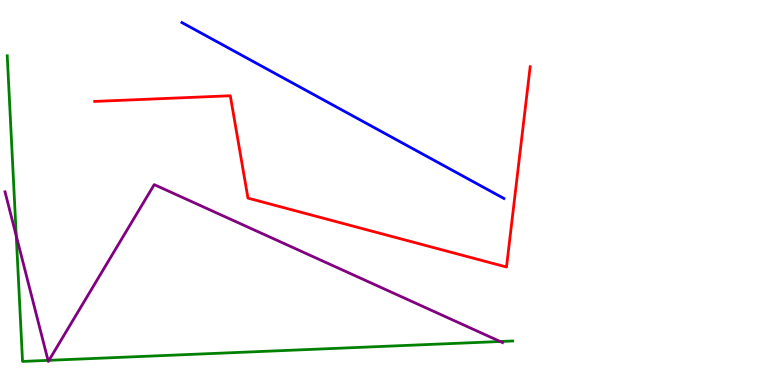[{'lines': ['blue', 'red'], 'intersections': []}, {'lines': ['green', 'red'], 'intersections': []}, {'lines': ['purple', 'red'], 'intersections': []}, {'lines': ['blue', 'green'], 'intersections': []}, {'lines': ['blue', 'purple'], 'intersections': []}, {'lines': ['green', 'purple'], 'intersections': [{'x': 0.21, 'y': 3.87}, {'x': 0.62, 'y': 0.64}, {'x': 0.632, 'y': 0.641}, {'x': 6.45, 'y': 1.13}]}]